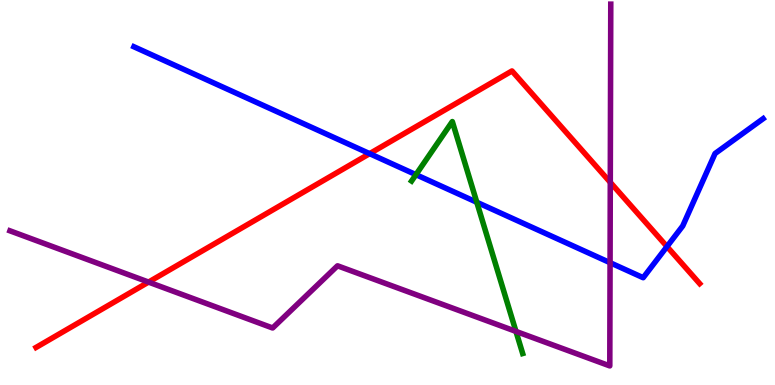[{'lines': ['blue', 'red'], 'intersections': [{'x': 4.77, 'y': 6.01}, {'x': 8.61, 'y': 3.6}]}, {'lines': ['green', 'red'], 'intersections': []}, {'lines': ['purple', 'red'], 'intersections': [{'x': 1.92, 'y': 2.67}, {'x': 7.87, 'y': 5.26}]}, {'lines': ['blue', 'green'], 'intersections': [{'x': 5.37, 'y': 5.46}, {'x': 6.15, 'y': 4.75}]}, {'lines': ['blue', 'purple'], 'intersections': [{'x': 7.87, 'y': 3.18}]}, {'lines': ['green', 'purple'], 'intersections': [{'x': 6.66, 'y': 1.39}]}]